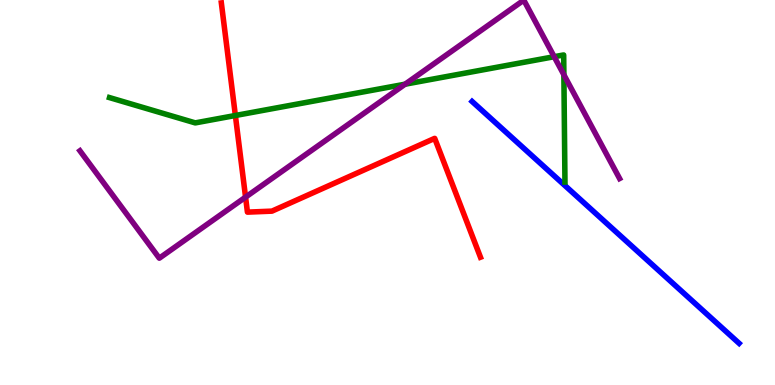[{'lines': ['blue', 'red'], 'intersections': []}, {'lines': ['green', 'red'], 'intersections': [{'x': 3.04, 'y': 7.0}]}, {'lines': ['purple', 'red'], 'intersections': [{'x': 3.17, 'y': 4.88}]}, {'lines': ['blue', 'green'], 'intersections': []}, {'lines': ['blue', 'purple'], 'intersections': []}, {'lines': ['green', 'purple'], 'intersections': [{'x': 5.23, 'y': 7.81}, {'x': 7.15, 'y': 8.53}, {'x': 7.28, 'y': 8.06}]}]